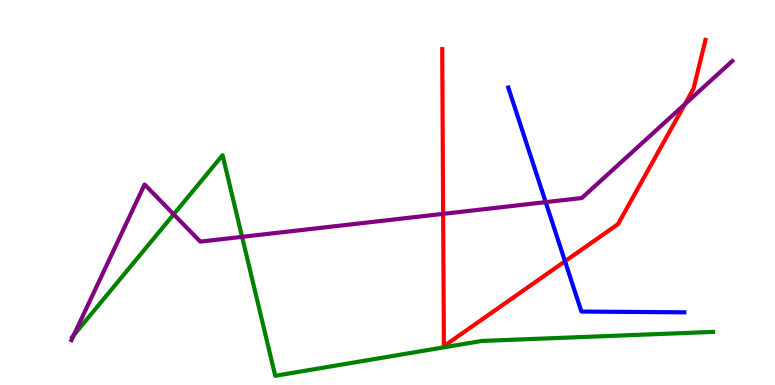[{'lines': ['blue', 'red'], 'intersections': [{'x': 7.29, 'y': 3.21}]}, {'lines': ['green', 'red'], 'intersections': []}, {'lines': ['purple', 'red'], 'intersections': [{'x': 5.72, 'y': 4.45}, {'x': 8.84, 'y': 7.29}]}, {'lines': ['blue', 'green'], 'intersections': []}, {'lines': ['blue', 'purple'], 'intersections': [{'x': 7.04, 'y': 4.75}]}, {'lines': ['green', 'purple'], 'intersections': [{'x': 0.952, 'y': 1.29}, {'x': 2.24, 'y': 4.43}, {'x': 3.12, 'y': 3.85}]}]